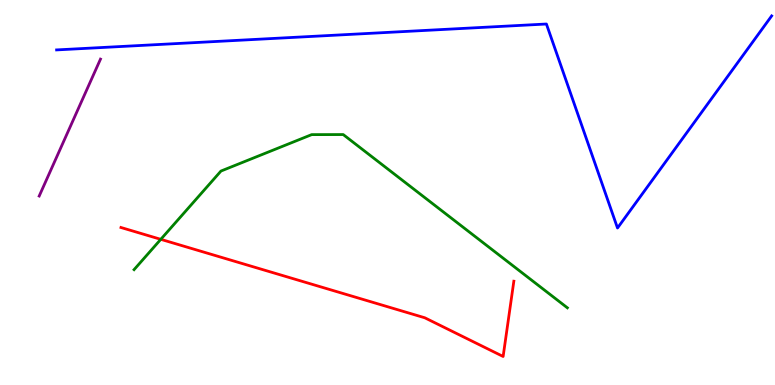[{'lines': ['blue', 'red'], 'intersections': []}, {'lines': ['green', 'red'], 'intersections': [{'x': 2.07, 'y': 3.78}]}, {'lines': ['purple', 'red'], 'intersections': []}, {'lines': ['blue', 'green'], 'intersections': []}, {'lines': ['blue', 'purple'], 'intersections': []}, {'lines': ['green', 'purple'], 'intersections': []}]